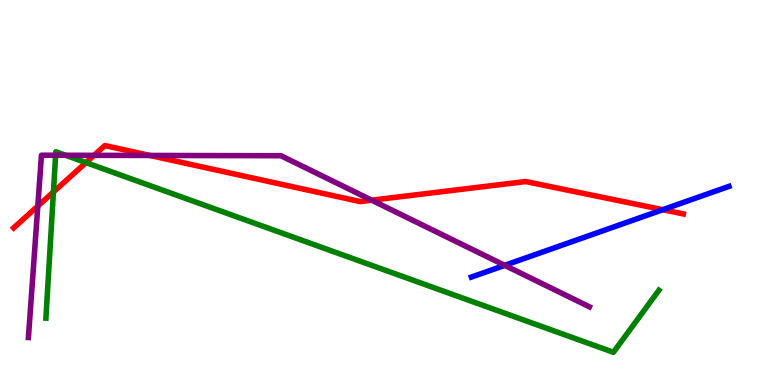[{'lines': ['blue', 'red'], 'intersections': [{'x': 8.55, 'y': 4.55}]}, {'lines': ['green', 'red'], 'intersections': [{'x': 0.689, 'y': 5.01}, {'x': 1.11, 'y': 5.78}]}, {'lines': ['purple', 'red'], 'intersections': [{'x': 0.488, 'y': 4.65}, {'x': 1.21, 'y': 5.97}, {'x': 1.93, 'y': 5.96}, {'x': 4.8, 'y': 4.8}]}, {'lines': ['blue', 'green'], 'intersections': []}, {'lines': ['blue', 'purple'], 'intersections': [{'x': 6.51, 'y': 3.11}]}, {'lines': ['green', 'purple'], 'intersections': [{'x': 0.718, 'y': 5.97}, {'x': 0.847, 'y': 5.97}]}]